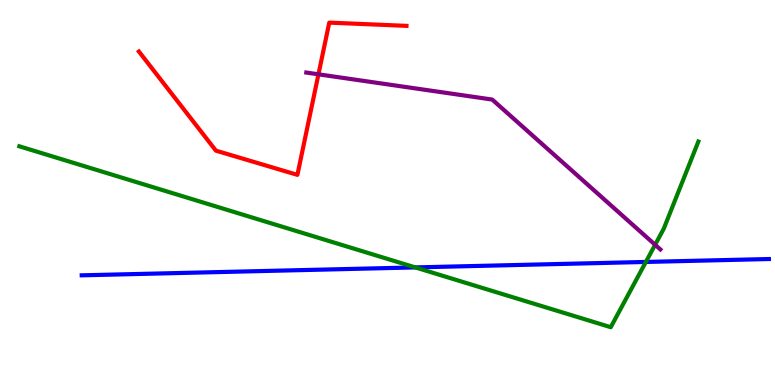[{'lines': ['blue', 'red'], 'intersections': []}, {'lines': ['green', 'red'], 'intersections': []}, {'lines': ['purple', 'red'], 'intersections': [{'x': 4.11, 'y': 8.07}]}, {'lines': ['blue', 'green'], 'intersections': [{'x': 5.36, 'y': 3.05}, {'x': 8.33, 'y': 3.2}]}, {'lines': ['blue', 'purple'], 'intersections': []}, {'lines': ['green', 'purple'], 'intersections': [{'x': 8.45, 'y': 3.64}]}]